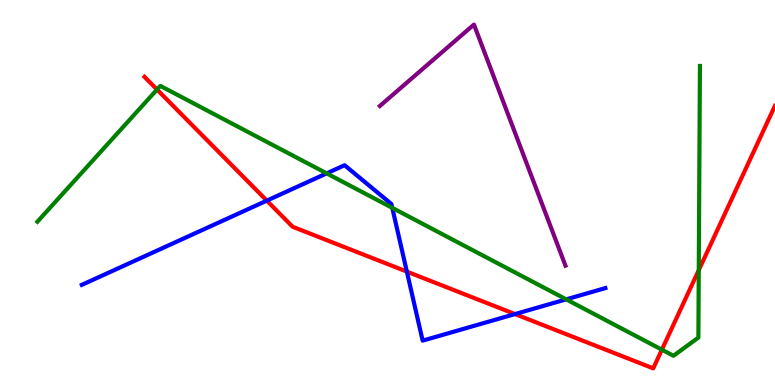[{'lines': ['blue', 'red'], 'intersections': [{'x': 3.44, 'y': 4.79}, {'x': 5.25, 'y': 2.95}, {'x': 6.65, 'y': 1.84}]}, {'lines': ['green', 'red'], 'intersections': [{'x': 2.03, 'y': 7.67}, {'x': 8.54, 'y': 0.917}, {'x': 9.02, 'y': 2.98}]}, {'lines': ['purple', 'red'], 'intersections': []}, {'lines': ['blue', 'green'], 'intersections': [{'x': 4.22, 'y': 5.5}, {'x': 5.06, 'y': 4.6}, {'x': 7.31, 'y': 2.22}]}, {'lines': ['blue', 'purple'], 'intersections': []}, {'lines': ['green', 'purple'], 'intersections': []}]